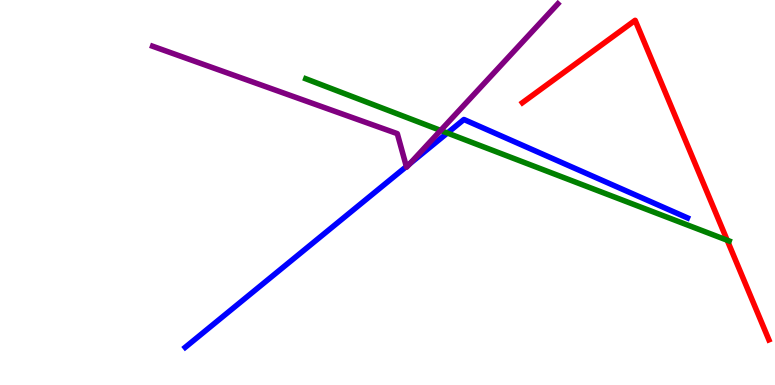[{'lines': ['blue', 'red'], 'intersections': []}, {'lines': ['green', 'red'], 'intersections': [{'x': 9.38, 'y': 3.76}]}, {'lines': ['purple', 'red'], 'intersections': []}, {'lines': ['blue', 'green'], 'intersections': [{'x': 5.77, 'y': 6.54}]}, {'lines': ['blue', 'purple'], 'intersections': [{'x': 5.24, 'y': 5.67}, {'x': 5.29, 'y': 5.75}]}, {'lines': ['green', 'purple'], 'intersections': [{'x': 5.69, 'y': 6.61}]}]